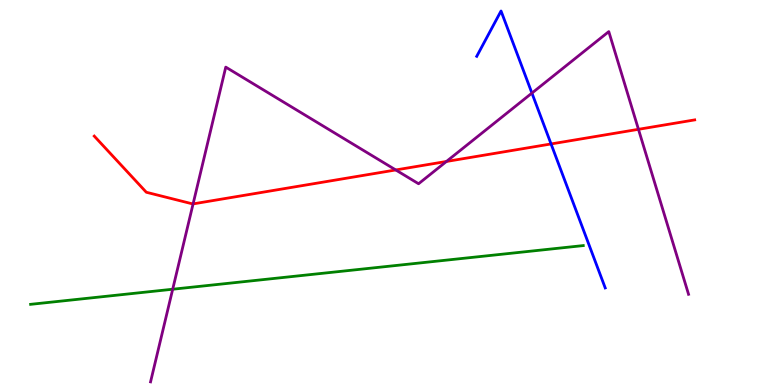[{'lines': ['blue', 'red'], 'intersections': [{'x': 7.11, 'y': 6.26}]}, {'lines': ['green', 'red'], 'intersections': []}, {'lines': ['purple', 'red'], 'intersections': [{'x': 2.49, 'y': 4.7}, {'x': 5.11, 'y': 5.59}, {'x': 5.76, 'y': 5.81}, {'x': 8.24, 'y': 6.64}]}, {'lines': ['blue', 'green'], 'intersections': []}, {'lines': ['blue', 'purple'], 'intersections': [{'x': 6.86, 'y': 7.58}]}, {'lines': ['green', 'purple'], 'intersections': [{'x': 2.23, 'y': 2.49}]}]